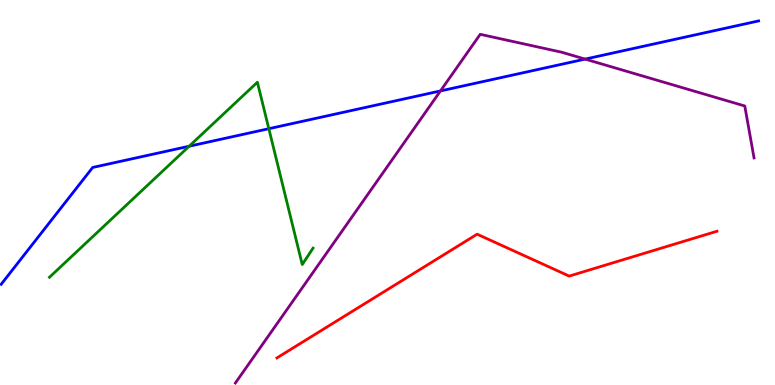[{'lines': ['blue', 'red'], 'intersections': []}, {'lines': ['green', 'red'], 'intersections': []}, {'lines': ['purple', 'red'], 'intersections': []}, {'lines': ['blue', 'green'], 'intersections': [{'x': 2.44, 'y': 6.2}, {'x': 3.47, 'y': 6.66}]}, {'lines': ['blue', 'purple'], 'intersections': [{'x': 5.68, 'y': 7.64}, {'x': 7.55, 'y': 8.46}]}, {'lines': ['green', 'purple'], 'intersections': []}]